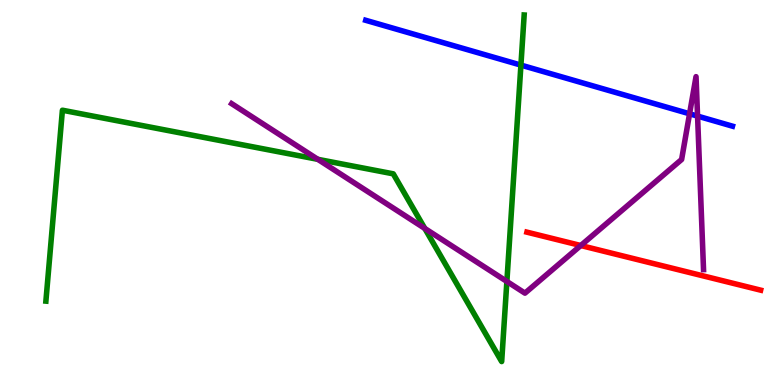[{'lines': ['blue', 'red'], 'intersections': []}, {'lines': ['green', 'red'], 'intersections': []}, {'lines': ['purple', 'red'], 'intersections': [{'x': 7.49, 'y': 3.62}]}, {'lines': ['blue', 'green'], 'intersections': [{'x': 6.72, 'y': 8.31}]}, {'lines': ['blue', 'purple'], 'intersections': [{'x': 8.9, 'y': 7.04}, {'x': 9.0, 'y': 6.98}]}, {'lines': ['green', 'purple'], 'intersections': [{'x': 4.1, 'y': 5.86}, {'x': 5.48, 'y': 4.07}, {'x': 6.54, 'y': 2.69}]}]